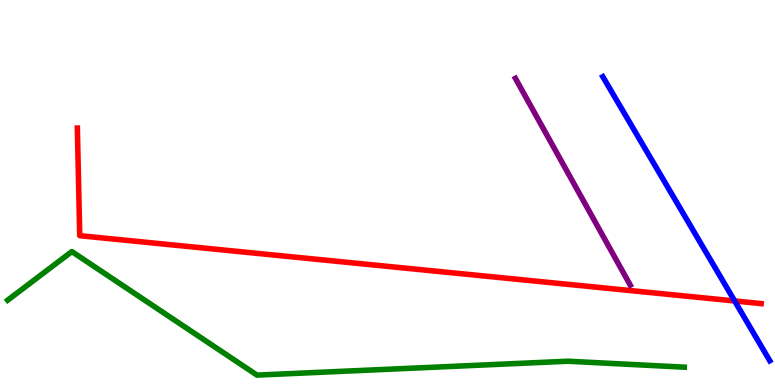[{'lines': ['blue', 'red'], 'intersections': [{'x': 9.48, 'y': 2.18}]}, {'lines': ['green', 'red'], 'intersections': []}, {'lines': ['purple', 'red'], 'intersections': []}, {'lines': ['blue', 'green'], 'intersections': []}, {'lines': ['blue', 'purple'], 'intersections': []}, {'lines': ['green', 'purple'], 'intersections': []}]